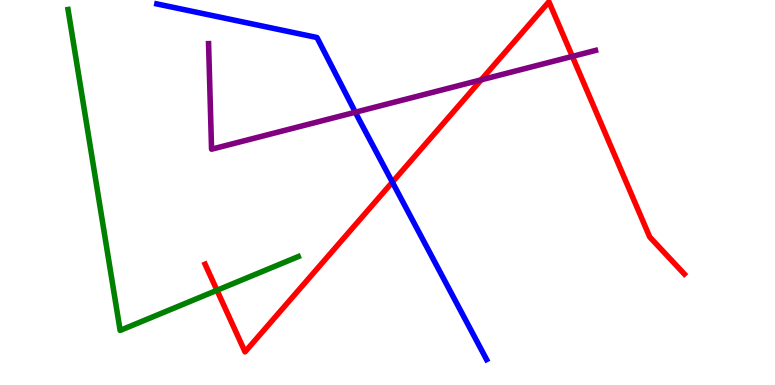[{'lines': ['blue', 'red'], 'intersections': [{'x': 5.06, 'y': 5.27}]}, {'lines': ['green', 'red'], 'intersections': [{'x': 2.8, 'y': 2.46}]}, {'lines': ['purple', 'red'], 'intersections': [{'x': 6.21, 'y': 7.93}, {'x': 7.38, 'y': 8.54}]}, {'lines': ['blue', 'green'], 'intersections': []}, {'lines': ['blue', 'purple'], 'intersections': [{'x': 4.59, 'y': 7.09}]}, {'lines': ['green', 'purple'], 'intersections': []}]